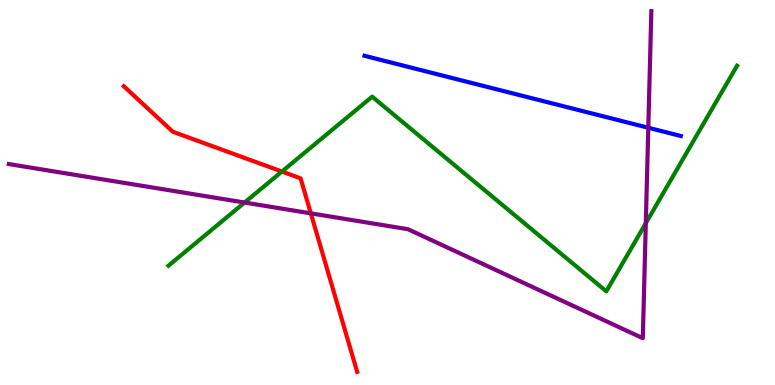[{'lines': ['blue', 'red'], 'intersections': []}, {'lines': ['green', 'red'], 'intersections': [{'x': 3.64, 'y': 5.54}]}, {'lines': ['purple', 'red'], 'intersections': [{'x': 4.01, 'y': 4.46}]}, {'lines': ['blue', 'green'], 'intersections': []}, {'lines': ['blue', 'purple'], 'intersections': [{'x': 8.37, 'y': 6.68}]}, {'lines': ['green', 'purple'], 'intersections': [{'x': 3.16, 'y': 4.74}, {'x': 8.33, 'y': 4.2}]}]